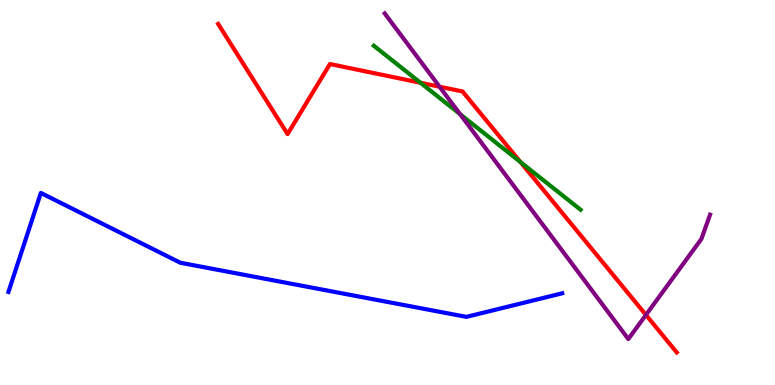[{'lines': ['blue', 'red'], 'intersections': []}, {'lines': ['green', 'red'], 'intersections': [{'x': 5.43, 'y': 7.85}, {'x': 6.72, 'y': 5.79}]}, {'lines': ['purple', 'red'], 'intersections': [{'x': 5.67, 'y': 7.75}, {'x': 8.33, 'y': 1.82}]}, {'lines': ['blue', 'green'], 'intersections': []}, {'lines': ['blue', 'purple'], 'intersections': []}, {'lines': ['green', 'purple'], 'intersections': [{'x': 5.94, 'y': 7.03}]}]